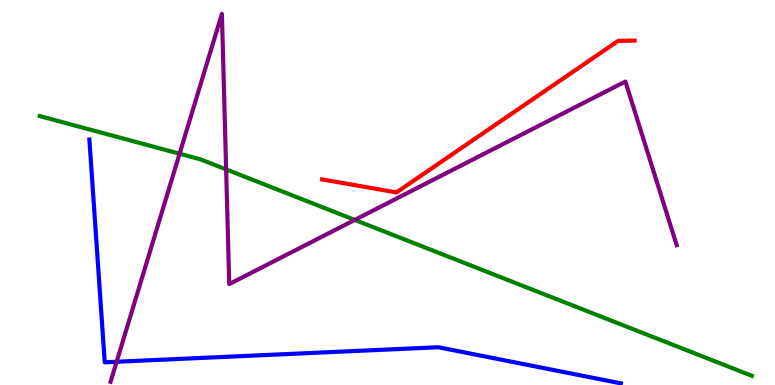[{'lines': ['blue', 'red'], 'intersections': []}, {'lines': ['green', 'red'], 'intersections': []}, {'lines': ['purple', 'red'], 'intersections': []}, {'lines': ['blue', 'green'], 'intersections': []}, {'lines': ['blue', 'purple'], 'intersections': [{'x': 1.5, 'y': 0.604}]}, {'lines': ['green', 'purple'], 'intersections': [{'x': 2.32, 'y': 6.01}, {'x': 2.92, 'y': 5.6}, {'x': 4.58, 'y': 4.29}]}]